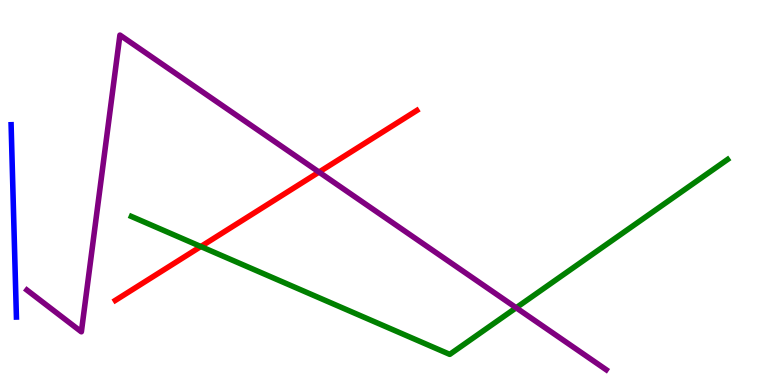[{'lines': ['blue', 'red'], 'intersections': []}, {'lines': ['green', 'red'], 'intersections': [{'x': 2.59, 'y': 3.6}]}, {'lines': ['purple', 'red'], 'intersections': [{'x': 4.12, 'y': 5.53}]}, {'lines': ['blue', 'green'], 'intersections': []}, {'lines': ['blue', 'purple'], 'intersections': []}, {'lines': ['green', 'purple'], 'intersections': [{'x': 6.66, 'y': 2.01}]}]